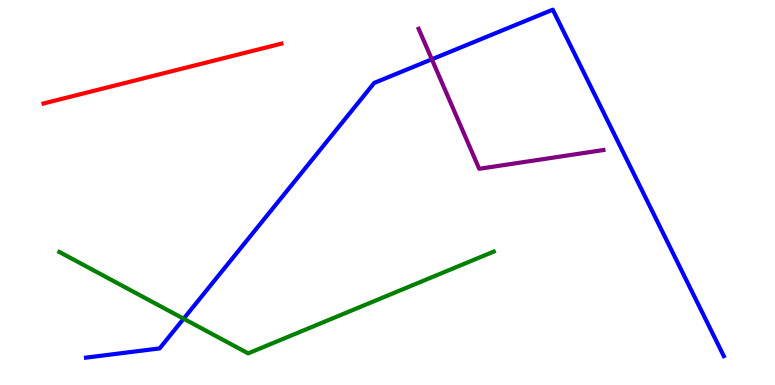[{'lines': ['blue', 'red'], 'intersections': []}, {'lines': ['green', 'red'], 'intersections': []}, {'lines': ['purple', 'red'], 'intersections': []}, {'lines': ['blue', 'green'], 'intersections': [{'x': 2.37, 'y': 1.72}]}, {'lines': ['blue', 'purple'], 'intersections': [{'x': 5.57, 'y': 8.46}]}, {'lines': ['green', 'purple'], 'intersections': []}]